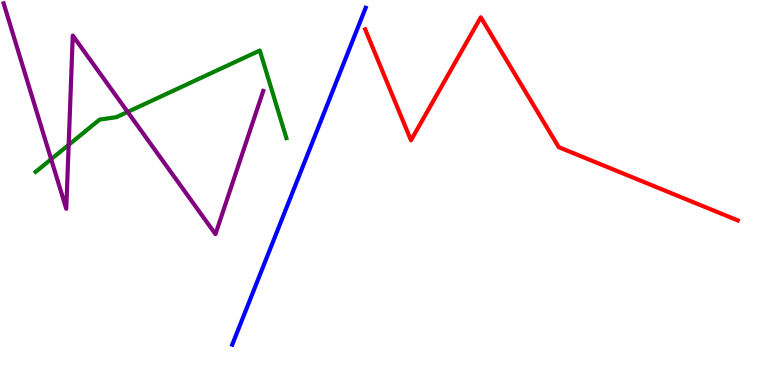[{'lines': ['blue', 'red'], 'intersections': []}, {'lines': ['green', 'red'], 'intersections': []}, {'lines': ['purple', 'red'], 'intersections': []}, {'lines': ['blue', 'green'], 'intersections': []}, {'lines': ['blue', 'purple'], 'intersections': []}, {'lines': ['green', 'purple'], 'intersections': [{'x': 0.66, 'y': 5.86}, {'x': 0.886, 'y': 6.24}, {'x': 1.65, 'y': 7.09}]}]